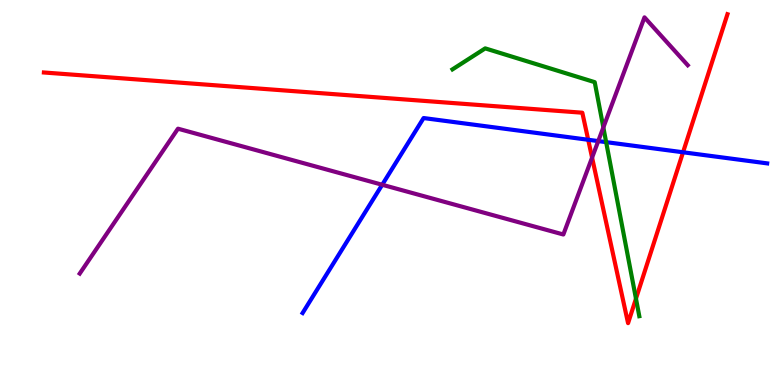[{'lines': ['blue', 'red'], 'intersections': [{'x': 7.59, 'y': 6.37}, {'x': 8.81, 'y': 6.04}]}, {'lines': ['green', 'red'], 'intersections': [{'x': 8.21, 'y': 2.24}]}, {'lines': ['purple', 'red'], 'intersections': [{'x': 7.64, 'y': 5.91}]}, {'lines': ['blue', 'green'], 'intersections': [{'x': 7.82, 'y': 6.31}]}, {'lines': ['blue', 'purple'], 'intersections': [{'x': 4.93, 'y': 5.2}, {'x': 7.72, 'y': 6.34}]}, {'lines': ['green', 'purple'], 'intersections': [{'x': 7.79, 'y': 6.69}]}]